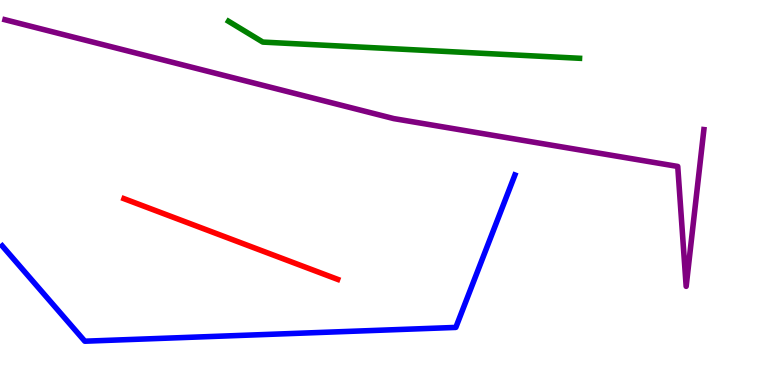[{'lines': ['blue', 'red'], 'intersections': []}, {'lines': ['green', 'red'], 'intersections': []}, {'lines': ['purple', 'red'], 'intersections': []}, {'lines': ['blue', 'green'], 'intersections': []}, {'lines': ['blue', 'purple'], 'intersections': []}, {'lines': ['green', 'purple'], 'intersections': []}]